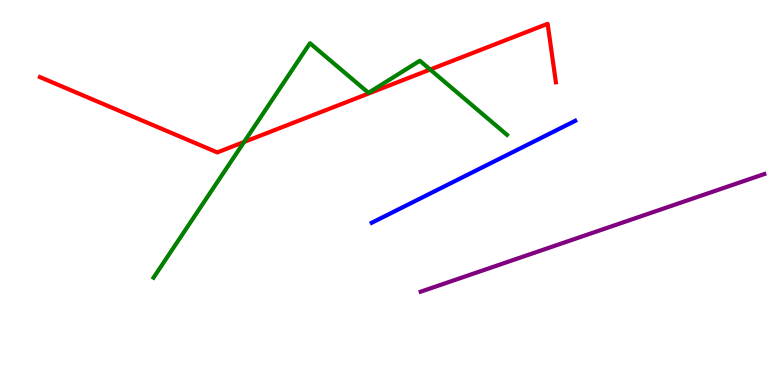[{'lines': ['blue', 'red'], 'intersections': []}, {'lines': ['green', 'red'], 'intersections': [{'x': 3.15, 'y': 6.31}, {'x': 5.55, 'y': 8.19}]}, {'lines': ['purple', 'red'], 'intersections': []}, {'lines': ['blue', 'green'], 'intersections': []}, {'lines': ['blue', 'purple'], 'intersections': []}, {'lines': ['green', 'purple'], 'intersections': []}]